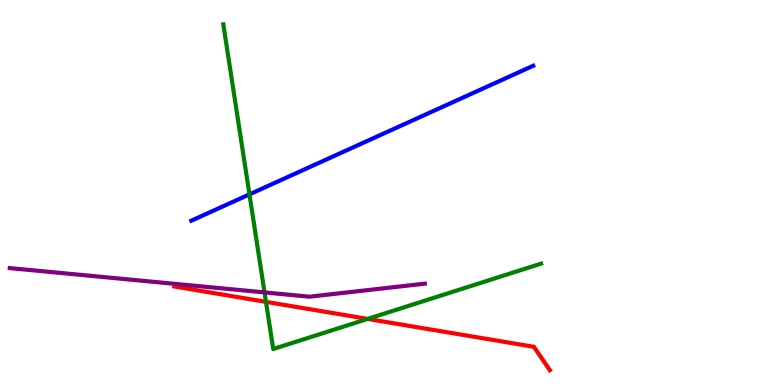[{'lines': ['blue', 'red'], 'intersections': []}, {'lines': ['green', 'red'], 'intersections': [{'x': 3.43, 'y': 2.16}, {'x': 4.74, 'y': 1.72}]}, {'lines': ['purple', 'red'], 'intersections': []}, {'lines': ['blue', 'green'], 'intersections': [{'x': 3.22, 'y': 4.95}]}, {'lines': ['blue', 'purple'], 'intersections': []}, {'lines': ['green', 'purple'], 'intersections': [{'x': 3.41, 'y': 2.4}]}]